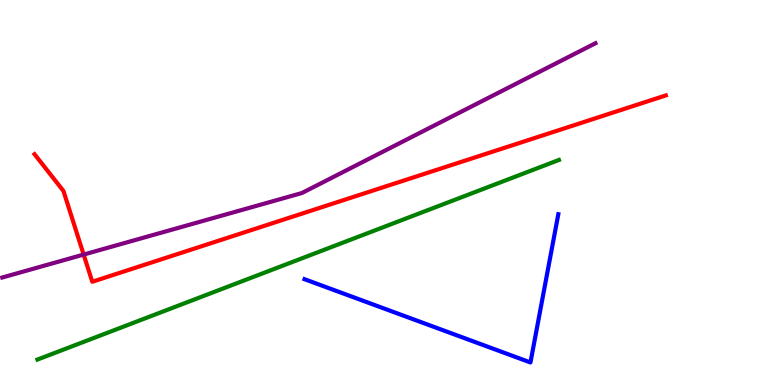[{'lines': ['blue', 'red'], 'intersections': []}, {'lines': ['green', 'red'], 'intersections': []}, {'lines': ['purple', 'red'], 'intersections': [{'x': 1.08, 'y': 3.39}]}, {'lines': ['blue', 'green'], 'intersections': []}, {'lines': ['blue', 'purple'], 'intersections': []}, {'lines': ['green', 'purple'], 'intersections': []}]